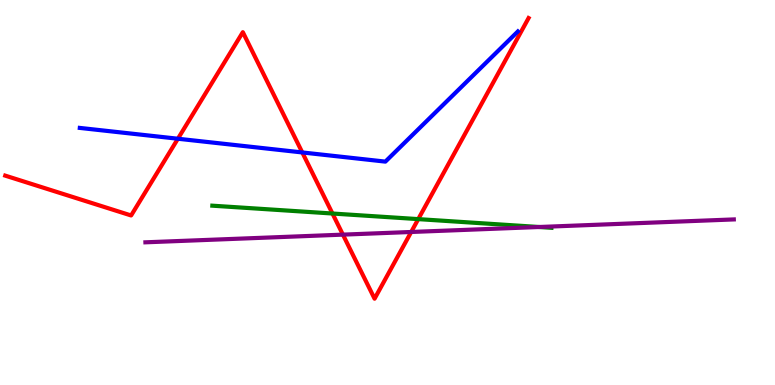[{'lines': ['blue', 'red'], 'intersections': [{'x': 2.3, 'y': 6.4}, {'x': 3.9, 'y': 6.04}]}, {'lines': ['green', 'red'], 'intersections': [{'x': 4.29, 'y': 4.45}, {'x': 5.4, 'y': 4.31}]}, {'lines': ['purple', 'red'], 'intersections': [{'x': 4.42, 'y': 3.91}, {'x': 5.31, 'y': 3.97}]}, {'lines': ['blue', 'green'], 'intersections': []}, {'lines': ['blue', 'purple'], 'intersections': []}, {'lines': ['green', 'purple'], 'intersections': [{'x': 6.96, 'y': 4.1}]}]